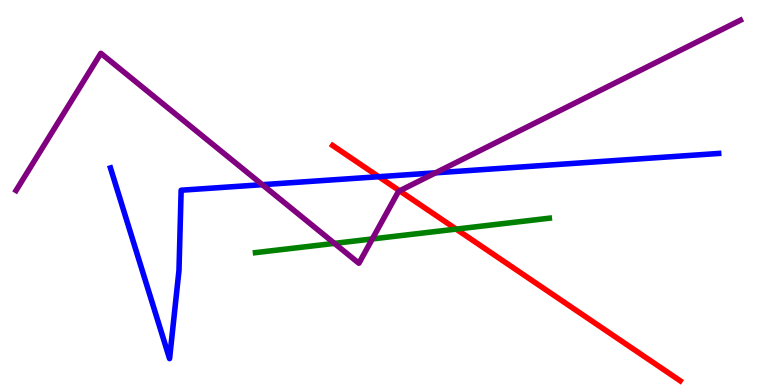[{'lines': ['blue', 'red'], 'intersections': [{'x': 4.89, 'y': 5.41}]}, {'lines': ['green', 'red'], 'intersections': [{'x': 5.89, 'y': 4.05}]}, {'lines': ['purple', 'red'], 'intersections': [{'x': 5.16, 'y': 5.04}]}, {'lines': ['blue', 'green'], 'intersections': []}, {'lines': ['blue', 'purple'], 'intersections': [{'x': 3.38, 'y': 5.2}, {'x': 5.62, 'y': 5.51}]}, {'lines': ['green', 'purple'], 'intersections': [{'x': 4.32, 'y': 3.68}, {'x': 4.8, 'y': 3.79}]}]